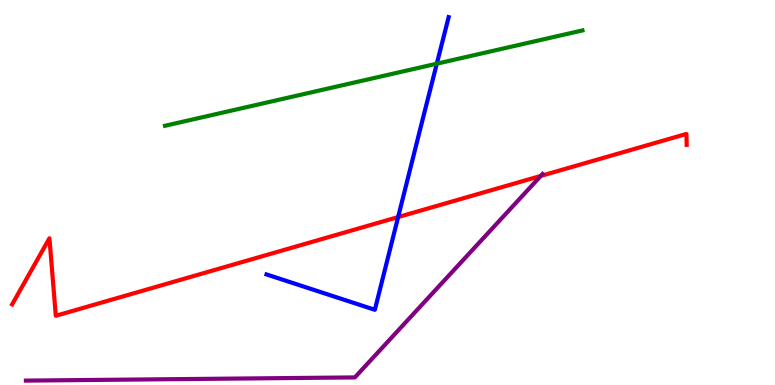[{'lines': ['blue', 'red'], 'intersections': [{'x': 5.14, 'y': 4.36}]}, {'lines': ['green', 'red'], 'intersections': []}, {'lines': ['purple', 'red'], 'intersections': [{'x': 6.98, 'y': 5.43}]}, {'lines': ['blue', 'green'], 'intersections': [{'x': 5.64, 'y': 8.35}]}, {'lines': ['blue', 'purple'], 'intersections': []}, {'lines': ['green', 'purple'], 'intersections': []}]